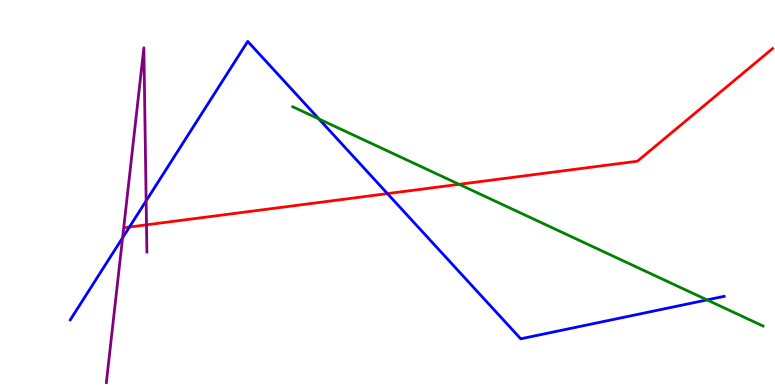[{'lines': ['blue', 'red'], 'intersections': [{'x': 1.67, 'y': 4.1}, {'x': 5.0, 'y': 4.97}]}, {'lines': ['green', 'red'], 'intersections': [{'x': 5.92, 'y': 5.21}]}, {'lines': ['purple', 'red'], 'intersections': [{'x': 1.89, 'y': 4.16}]}, {'lines': ['blue', 'green'], 'intersections': [{'x': 4.12, 'y': 6.91}, {'x': 9.12, 'y': 2.21}]}, {'lines': ['blue', 'purple'], 'intersections': [{'x': 1.58, 'y': 3.82}, {'x': 1.89, 'y': 4.78}]}, {'lines': ['green', 'purple'], 'intersections': []}]